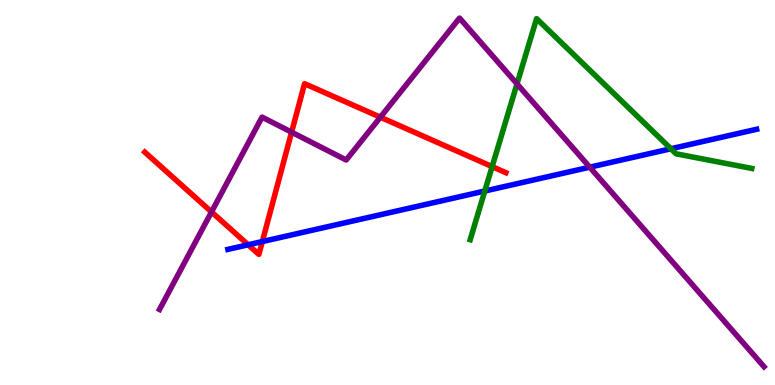[{'lines': ['blue', 'red'], 'intersections': [{'x': 3.2, 'y': 3.64}, {'x': 3.38, 'y': 3.73}]}, {'lines': ['green', 'red'], 'intersections': [{'x': 6.35, 'y': 5.67}]}, {'lines': ['purple', 'red'], 'intersections': [{'x': 2.73, 'y': 4.5}, {'x': 3.76, 'y': 6.57}, {'x': 4.91, 'y': 6.96}]}, {'lines': ['blue', 'green'], 'intersections': [{'x': 6.26, 'y': 5.04}, {'x': 8.66, 'y': 6.14}]}, {'lines': ['blue', 'purple'], 'intersections': [{'x': 7.61, 'y': 5.66}]}, {'lines': ['green', 'purple'], 'intersections': [{'x': 6.67, 'y': 7.82}]}]